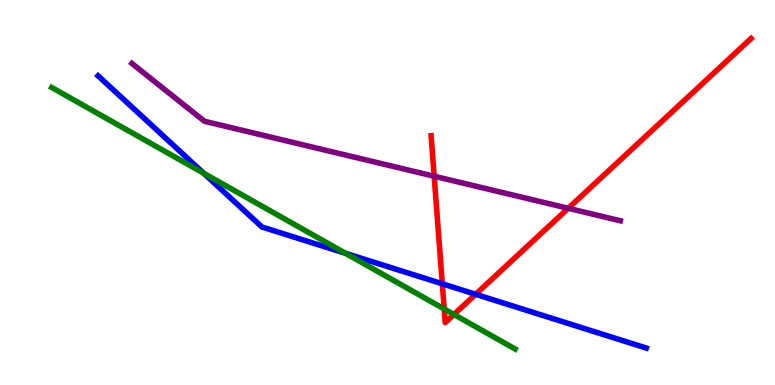[{'lines': ['blue', 'red'], 'intersections': [{'x': 5.71, 'y': 2.63}, {'x': 6.14, 'y': 2.36}]}, {'lines': ['green', 'red'], 'intersections': [{'x': 5.73, 'y': 1.97}, {'x': 5.86, 'y': 1.83}]}, {'lines': ['purple', 'red'], 'intersections': [{'x': 5.6, 'y': 5.42}, {'x': 7.33, 'y': 4.59}]}, {'lines': ['blue', 'green'], 'intersections': [{'x': 2.63, 'y': 5.5}, {'x': 4.46, 'y': 3.42}]}, {'lines': ['blue', 'purple'], 'intersections': []}, {'lines': ['green', 'purple'], 'intersections': []}]